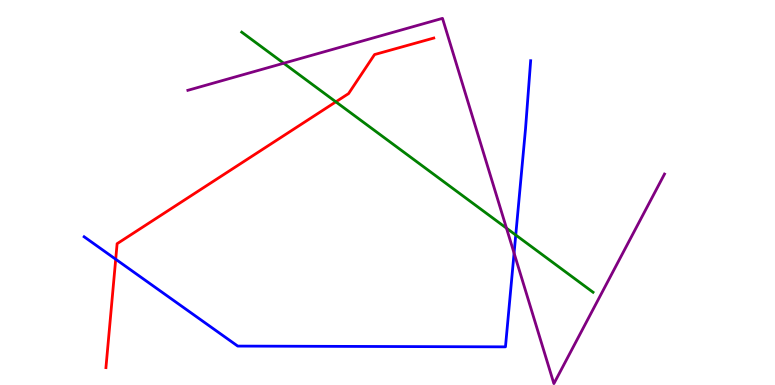[{'lines': ['blue', 'red'], 'intersections': [{'x': 1.49, 'y': 3.27}]}, {'lines': ['green', 'red'], 'intersections': [{'x': 4.33, 'y': 7.35}]}, {'lines': ['purple', 'red'], 'intersections': []}, {'lines': ['blue', 'green'], 'intersections': [{'x': 6.65, 'y': 3.9}]}, {'lines': ['blue', 'purple'], 'intersections': [{'x': 6.63, 'y': 3.43}]}, {'lines': ['green', 'purple'], 'intersections': [{'x': 3.66, 'y': 8.36}, {'x': 6.54, 'y': 4.07}]}]